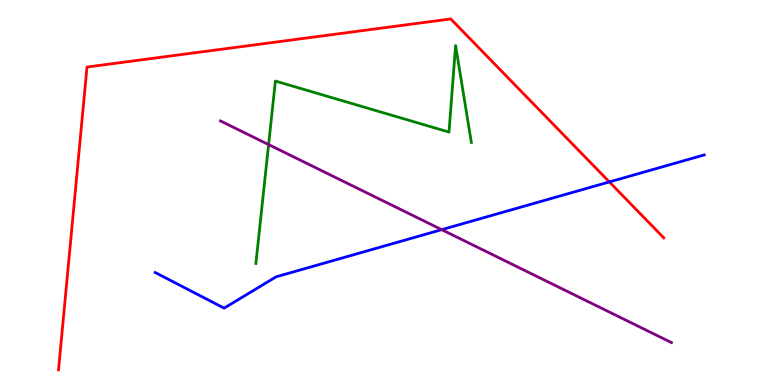[{'lines': ['blue', 'red'], 'intersections': [{'x': 7.86, 'y': 5.27}]}, {'lines': ['green', 'red'], 'intersections': []}, {'lines': ['purple', 'red'], 'intersections': []}, {'lines': ['blue', 'green'], 'intersections': []}, {'lines': ['blue', 'purple'], 'intersections': [{'x': 5.7, 'y': 4.03}]}, {'lines': ['green', 'purple'], 'intersections': [{'x': 3.47, 'y': 6.24}]}]